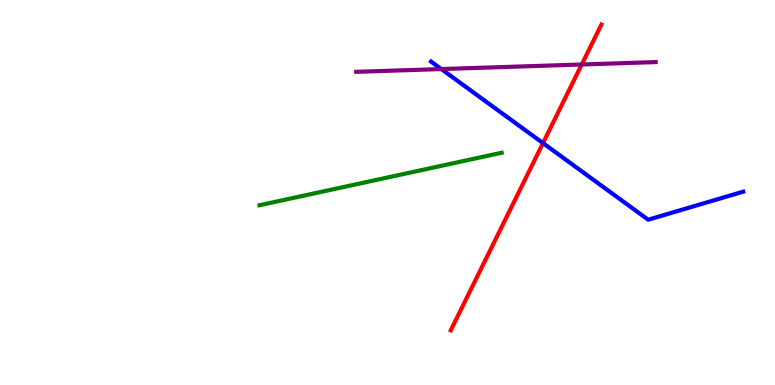[{'lines': ['blue', 'red'], 'intersections': [{'x': 7.01, 'y': 6.28}]}, {'lines': ['green', 'red'], 'intersections': []}, {'lines': ['purple', 'red'], 'intersections': [{'x': 7.51, 'y': 8.32}]}, {'lines': ['blue', 'green'], 'intersections': []}, {'lines': ['blue', 'purple'], 'intersections': [{'x': 5.69, 'y': 8.21}]}, {'lines': ['green', 'purple'], 'intersections': []}]